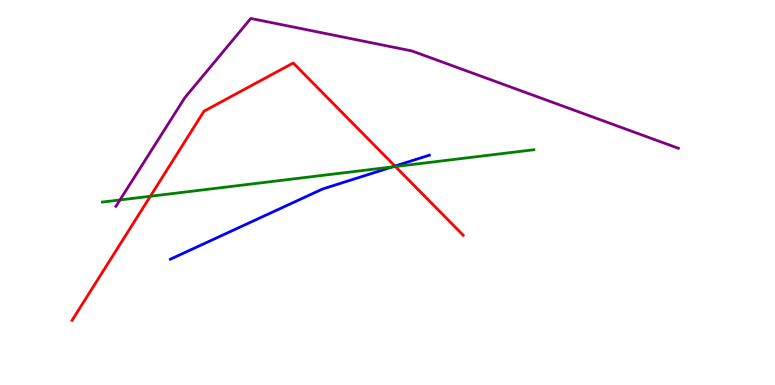[{'lines': ['blue', 'red'], 'intersections': [{'x': 5.1, 'y': 5.69}]}, {'lines': ['green', 'red'], 'intersections': [{'x': 1.94, 'y': 4.9}, {'x': 5.1, 'y': 5.67}]}, {'lines': ['purple', 'red'], 'intersections': []}, {'lines': ['blue', 'green'], 'intersections': [{'x': 5.06, 'y': 5.66}]}, {'lines': ['blue', 'purple'], 'intersections': []}, {'lines': ['green', 'purple'], 'intersections': [{'x': 1.55, 'y': 4.81}]}]